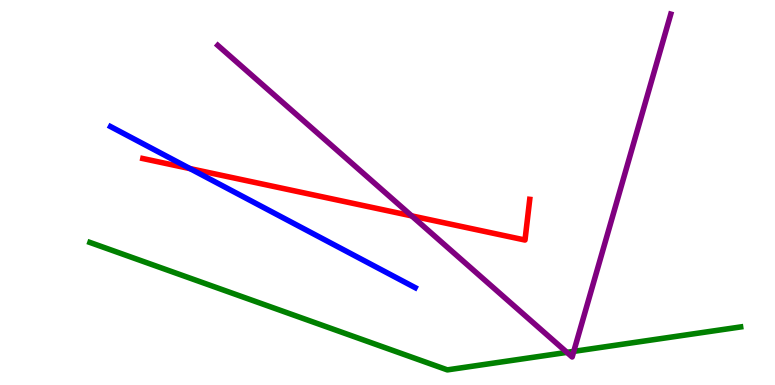[{'lines': ['blue', 'red'], 'intersections': [{'x': 2.45, 'y': 5.62}]}, {'lines': ['green', 'red'], 'intersections': []}, {'lines': ['purple', 'red'], 'intersections': [{'x': 5.31, 'y': 4.39}]}, {'lines': ['blue', 'green'], 'intersections': []}, {'lines': ['blue', 'purple'], 'intersections': []}, {'lines': ['green', 'purple'], 'intersections': [{'x': 7.32, 'y': 0.847}, {'x': 7.4, 'y': 0.873}]}]